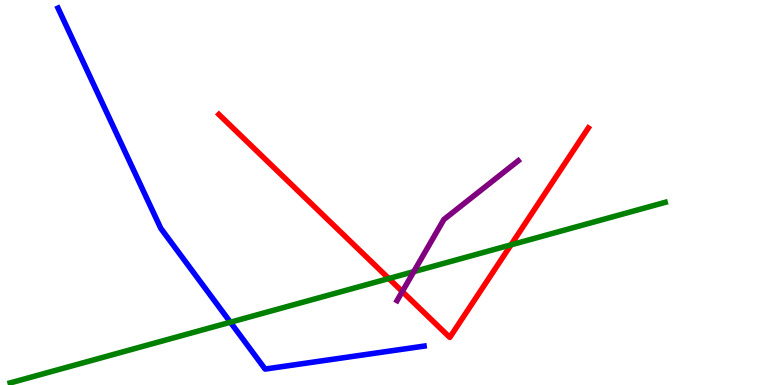[{'lines': ['blue', 'red'], 'intersections': []}, {'lines': ['green', 'red'], 'intersections': [{'x': 5.02, 'y': 2.77}, {'x': 6.59, 'y': 3.64}]}, {'lines': ['purple', 'red'], 'intersections': [{'x': 5.19, 'y': 2.43}]}, {'lines': ['blue', 'green'], 'intersections': [{'x': 2.97, 'y': 1.63}]}, {'lines': ['blue', 'purple'], 'intersections': []}, {'lines': ['green', 'purple'], 'intersections': [{'x': 5.34, 'y': 2.94}]}]